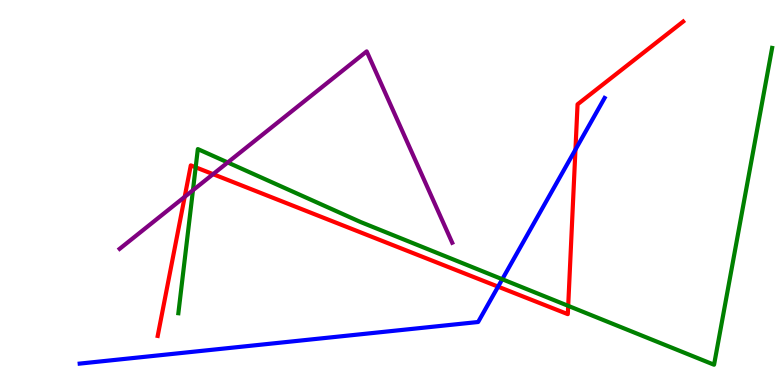[{'lines': ['blue', 'red'], 'intersections': [{'x': 6.43, 'y': 2.55}, {'x': 7.43, 'y': 6.11}]}, {'lines': ['green', 'red'], 'intersections': [{'x': 2.52, 'y': 5.65}, {'x': 7.33, 'y': 2.06}]}, {'lines': ['purple', 'red'], 'intersections': [{'x': 2.38, 'y': 4.89}, {'x': 2.75, 'y': 5.48}]}, {'lines': ['blue', 'green'], 'intersections': [{'x': 6.48, 'y': 2.75}]}, {'lines': ['blue', 'purple'], 'intersections': []}, {'lines': ['green', 'purple'], 'intersections': [{'x': 2.49, 'y': 5.06}, {'x': 2.94, 'y': 5.78}]}]